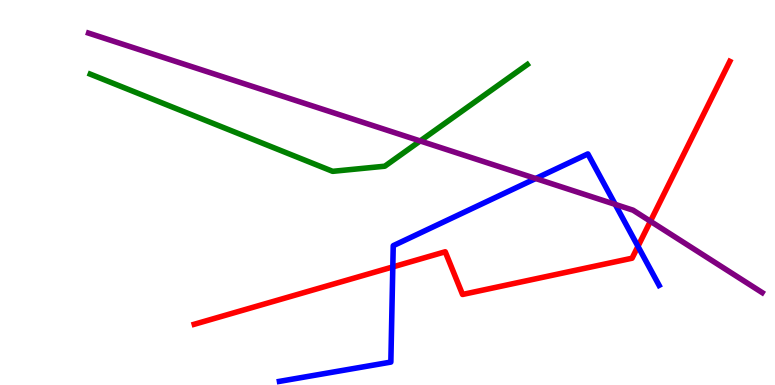[{'lines': ['blue', 'red'], 'intersections': [{'x': 5.07, 'y': 3.07}, {'x': 8.23, 'y': 3.6}]}, {'lines': ['green', 'red'], 'intersections': []}, {'lines': ['purple', 'red'], 'intersections': [{'x': 8.39, 'y': 4.25}]}, {'lines': ['blue', 'green'], 'intersections': []}, {'lines': ['blue', 'purple'], 'intersections': [{'x': 6.91, 'y': 5.36}, {'x': 7.94, 'y': 4.69}]}, {'lines': ['green', 'purple'], 'intersections': [{'x': 5.42, 'y': 6.34}]}]